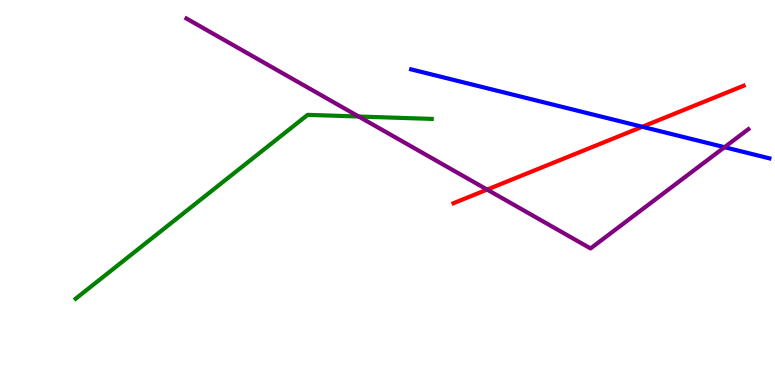[{'lines': ['blue', 'red'], 'intersections': [{'x': 8.29, 'y': 6.71}]}, {'lines': ['green', 'red'], 'intersections': []}, {'lines': ['purple', 'red'], 'intersections': [{'x': 6.29, 'y': 5.08}]}, {'lines': ['blue', 'green'], 'intersections': []}, {'lines': ['blue', 'purple'], 'intersections': [{'x': 9.35, 'y': 6.18}]}, {'lines': ['green', 'purple'], 'intersections': [{'x': 4.63, 'y': 6.97}]}]